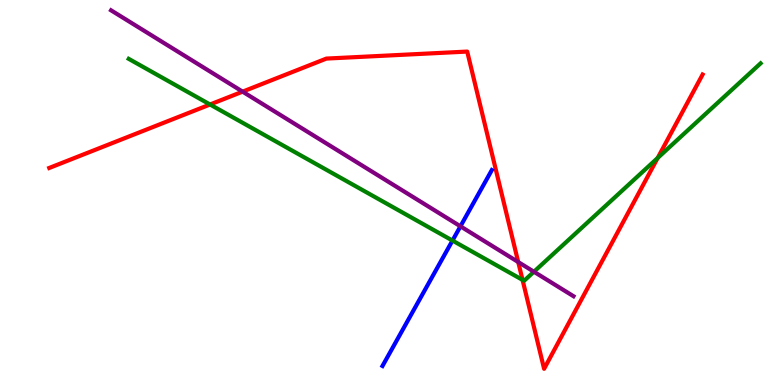[{'lines': ['blue', 'red'], 'intersections': []}, {'lines': ['green', 'red'], 'intersections': [{'x': 2.71, 'y': 7.29}, {'x': 6.74, 'y': 2.73}, {'x': 8.49, 'y': 5.9}]}, {'lines': ['purple', 'red'], 'intersections': [{'x': 3.13, 'y': 7.62}, {'x': 6.69, 'y': 3.19}]}, {'lines': ['blue', 'green'], 'intersections': [{'x': 5.84, 'y': 3.75}]}, {'lines': ['blue', 'purple'], 'intersections': [{'x': 5.94, 'y': 4.12}]}, {'lines': ['green', 'purple'], 'intersections': [{'x': 6.89, 'y': 2.94}]}]